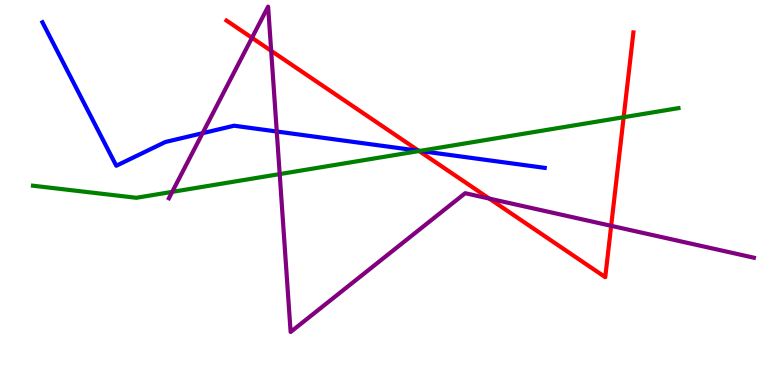[{'lines': ['blue', 'red'], 'intersections': [{'x': 5.4, 'y': 6.08}]}, {'lines': ['green', 'red'], 'intersections': [{'x': 5.41, 'y': 6.08}, {'x': 8.05, 'y': 6.96}]}, {'lines': ['purple', 'red'], 'intersections': [{'x': 3.25, 'y': 9.02}, {'x': 3.5, 'y': 8.68}, {'x': 6.31, 'y': 4.84}, {'x': 7.89, 'y': 4.13}]}, {'lines': ['blue', 'green'], 'intersections': [{'x': 5.42, 'y': 6.08}]}, {'lines': ['blue', 'purple'], 'intersections': [{'x': 2.61, 'y': 6.54}, {'x': 3.57, 'y': 6.58}]}, {'lines': ['green', 'purple'], 'intersections': [{'x': 2.22, 'y': 5.02}, {'x': 3.61, 'y': 5.48}]}]